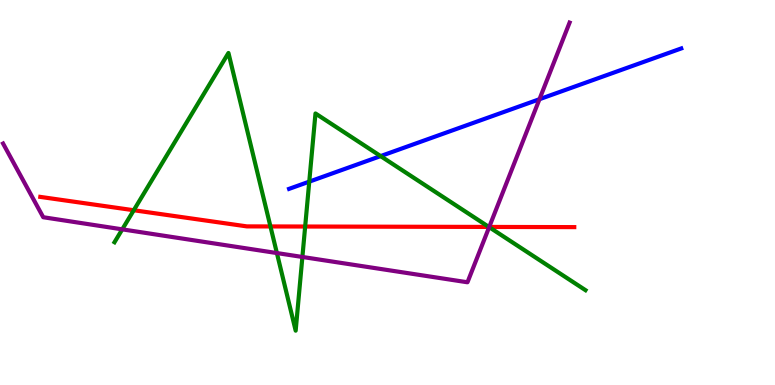[{'lines': ['blue', 'red'], 'intersections': []}, {'lines': ['green', 'red'], 'intersections': [{'x': 1.73, 'y': 4.54}, {'x': 3.49, 'y': 4.12}, {'x': 3.94, 'y': 4.12}, {'x': 6.31, 'y': 4.11}]}, {'lines': ['purple', 'red'], 'intersections': [{'x': 6.31, 'y': 4.11}]}, {'lines': ['blue', 'green'], 'intersections': [{'x': 3.99, 'y': 5.28}, {'x': 4.91, 'y': 5.95}]}, {'lines': ['blue', 'purple'], 'intersections': [{'x': 6.96, 'y': 7.42}]}, {'lines': ['green', 'purple'], 'intersections': [{'x': 1.58, 'y': 4.04}, {'x': 3.57, 'y': 3.43}, {'x': 3.9, 'y': 3.33}, {'x': 6.31, 'y': 4.1}]}]